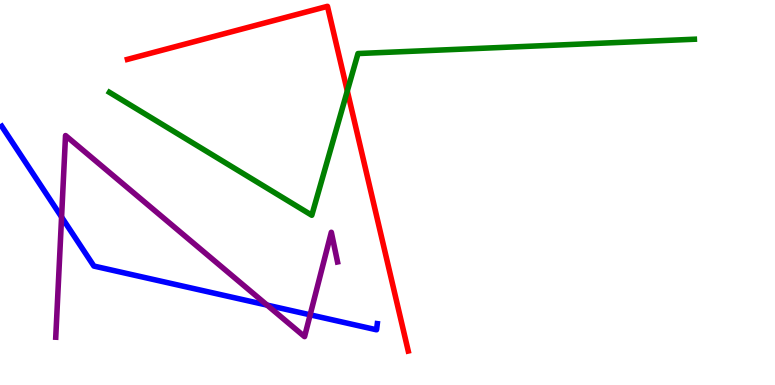[{'lines': ['blue', 'red'], 'intersections': []}, {'lines': ['green', 'red'], 'intersections': [{'x': 4.48, 'y': 7.64}]}, {'lines': ['purple', 'red'], 'intersections': []}, {'lines': ['blue', 'green'], 'intersections': []}, {'lines': ['blue', 'purple'], 'intersections': [{'x': 0.795, 'y': 4.36}, {'x': 3.45, 'y': 2.07}, {'x': 4.0, 'y': 1.82}]}, {'lines': ['green', 'purple'], 'intersections': []}]